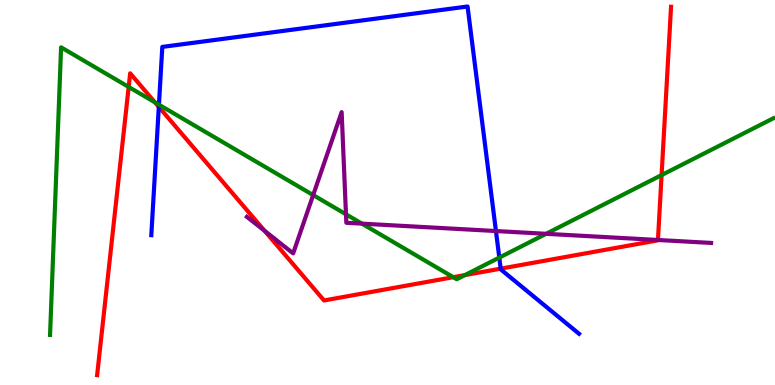[{'lines': ['blue', 'red'], 'intersections': [{'x': 2.05, 'y': 7.22}, {'x': 6.46, 'y': 3.02}]}, {'lines': ['green', 'red'], 'intersections': [{'x': 1.66, 'y': 7.74}, {'x': 2.0, 'y': 7.34}, {'x': 5.85, 'y': 2.8}, {'x': 6.0, 'y': 2.85}, {'x': 8.54, 'y': 5.45}]}, {'lines': ['purple', 'red'], 'intersections': [{'x': 3.41, 'y': 4.0}, {'x': 8.49, 'y': 3.77}]}, {'lines': ['blue', 'green'], 'intersections': [{'x': 2.05, 'y': 7.28}, {'x': 6.44, 'y': 3.31}]}, {'lines': ['blue', 'purple'], 'intersections': [{'x': 6.4, 'y': 4.0}]}, {'lines': ['green', 'purple'], 'intersections': [{'x': 4.04, 'y': 4.93}, {'x': 4.46, 'y': 4.43}, {'x': 4.67, 'y': 4.19}, {'x': 7.05, 'y': 3.93}]}]